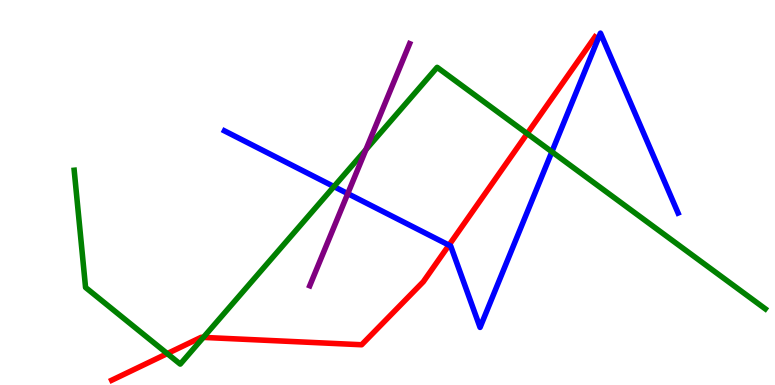[{'lines': ['blue', 'red'], 'intersections': [{'x': 5.79, 'y': 3.63}]}, {'lines': ['green', 'red'], 'intersections': [{'x': 2.16, 'y': 0.816}, {'x': 2.62, 'y': 1.24}, {'x': 6.8, 'y': 6.53}]}, {'lines': ['purple', 'red'], 'intersections': []}, {'lines': ['blue', 'green'], 'intersections': [{'x': 4.31, 'y': 5.15}, {'x': 7.12, 'y': 6.06}]}, {'lines': ['blue', 'purple'], 'intersections': [{'x': 4.49, 'y': 4.97}]}, {'lines': ['green', 'purple'], 'intersections': [{'x': 4.72, 'y': 6.11}]}]